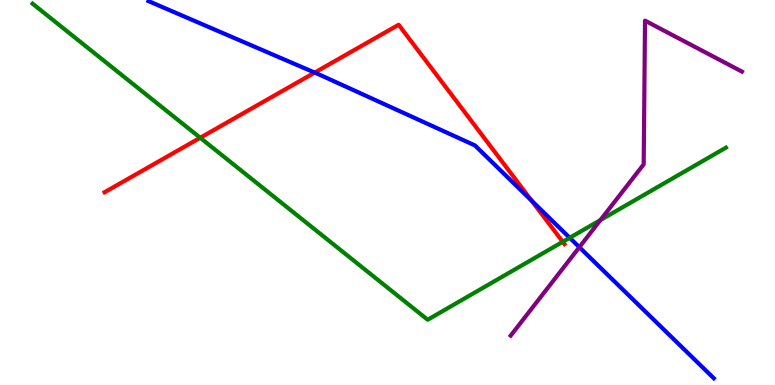[{'lines': ['blue', 'red'], 'intersections': [{'x': 4.06, 'y': 8.11}, {'x': 6.86, 'y': 4.79}]}, {'lines': ['green', 'red'], 'intersections': [{'x': 2.58, 'y': 6.42}, {'x': 7.26, 'y': 3.72}]}, {'lines': ['purple', 'red'], 'intersections': []}, {'lines': ['blue', 'green'], 'intersections': [{'x': 7.35, 'y': 3.82}]}, {'lines': ['blue', 'purple'], 'intersections': [{'x': 7.48, 'y': 3.58}]}, {'lines': ['green', 'purple'], 'intersections': [{'x': 7.75, 'y': 4.28}]}]